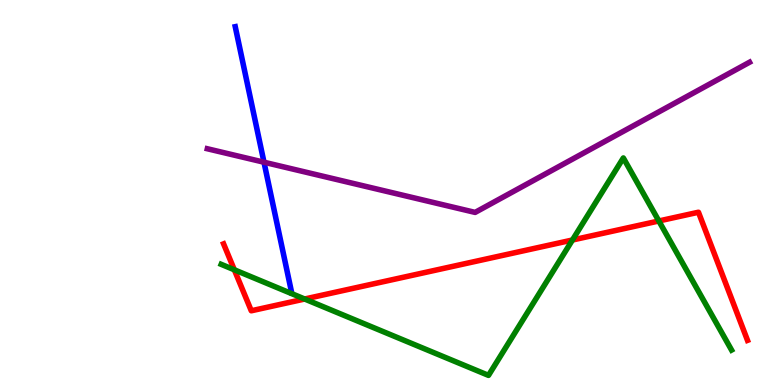[{'lines': ['blue', 'red'], 'intersections': []}, {'lines': ['green', 'red'], 'intersections': [{'x': 3.02, 'y': 2.99}, {'x': 3.93, 'y': 2.23}, {'x': 7.39, 'y': 3.77}, {'x': 8.5, 'y': 4.26}]}, {'lines': ['purple', 'red'], 'intersections': []}, {'lines': ['blue', 'green'], 'intersections': []}, {'lines': ['blue', 'purple'], 'intersections': [{'x': 3.41, 'y': 5.79}]}, {'lines': ['green', 'purple'], 'intersections': []}]